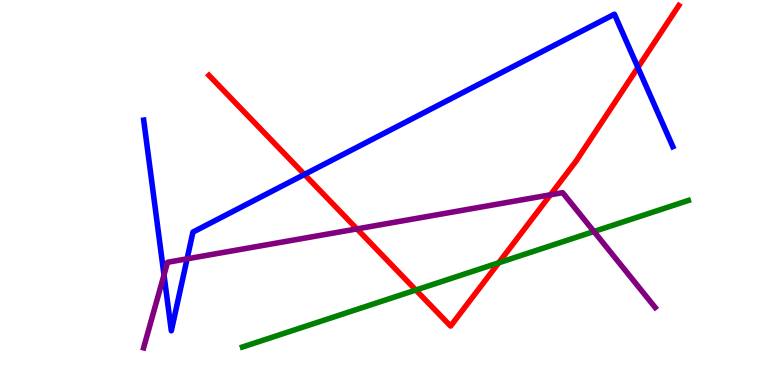[{'lines': ['blue', 'red'], 'intersections': [{'x': 3.93, 'y': 5.47}, {'x': 8.23, 'y': 8.25}]}, {'lines': ['green', 'red'], 'intersections': [{'x': 5.37, 'y': 2.47}, {'x': 6.43, 'y': 3.17}]}, {'lines': ['purple', 'red'], 'intersections': [{'x': 4.61, 'y': 4.05}, {'x': 7.1, 'y': 4.94}]}, {'lines': ['blue', 'green'], 'intersections': []}, {'lines': ['blue', 'purple'], 'intersections': [{'x': 2.12, 'y': 2.86}, {'x': 2.41, 'y': 3.28}]}, {'lines': ['green', 'purple'], 'intersections': [{'x': 7.66, 'y': 3.99}]}]